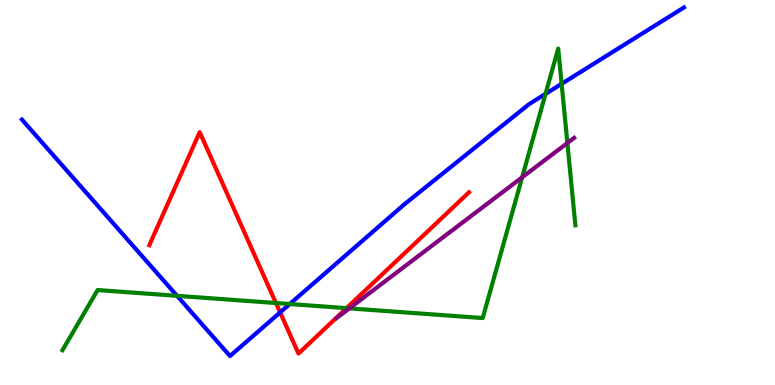[{'lines': ['blue', 'red'], 'intersections': [{'x': 3.61, 'y': 1.89}]}, {'lines': ['green', 'red'], 'intersections': [{'x': 3.56, 'y': 2.13}, {'x': 4.47, 'y': 2.0}]}, {'lines': ['purple', 'red'], 'intersections': []}, {'lines': ['blue', 'green'], 'intersections': [{'x': 2.28, 'y': 2.32}, {'x': 3.74, 'y': 2.1}, {'x': 7.04, 'y': 7.56}, {'x': 7.25, 'y': 7.82}]}, {'lines': ['blue', 'purple'], 'intersections': []}, {'lines': ['green', 'purple'], 'intersections': [{'x': 4.51, 'y': 1.99}, {'x': 6.74, 'y': 5.39}, {'x': 7.32, 'y': 6.29}]}]